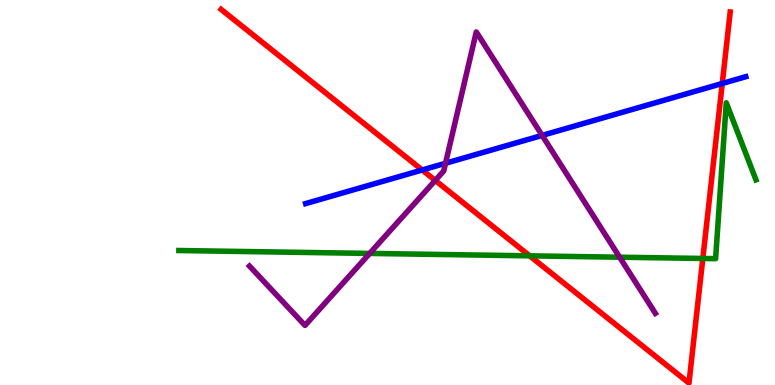[{'lines': ['blue', 'red'], 'intersections': [{'x': 5.45, 'y': 5.58}, {'x': 9.32, 'y': 7.83}]}, {'lines': ['green', 'red'], 'intersections': [{'x': 6.83, 'y': 3.35}, {'x': 9.07, 'y': 3.29}]}, {'lines': ['purple', 'red'], 'intersections': [{'x': 5.62, 'y': 5.31}]}, {'lines': ['blue', 'green'], 'intersections': []}, {'lines': ['blue', 'purple'], 'intersections': [{'x': 5.75, 'y': 5.76}, {'x': 7.0, 'y': 6.48}]}, {'lines': ['green', 'purple'], 'intersections': [{'x': 4.77, 'y': 3.42}, {'x': 8.0, 'y': 3.32}]}]